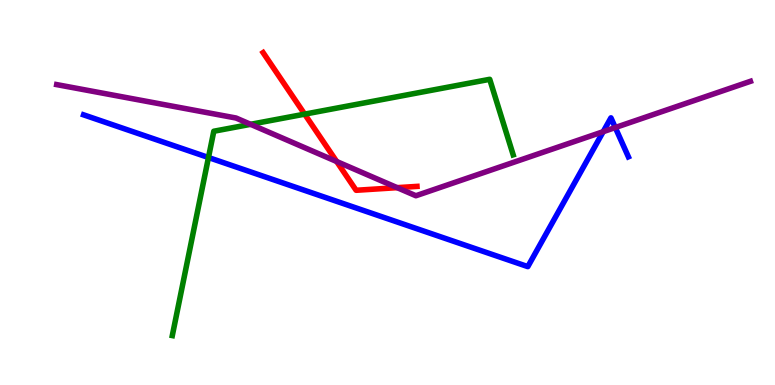[{'lines': ['blue', 'red'], 'intersections': []}, {'lines': ['green', 'red'], 'intersections': [{'x': 3.93, 'y': 7.04}]}, {'lines': ['purple', 'red'], 'intersections': [{'x': 4.34, 'y': 5.8}, {'x': 5.12, 'y': 5.13}]}, {'lines': ['blue', 'green'], 'intersections': [{'x': 2.69, 'y': 5.91}]}, {'lines': ['blue', 'purple'], 'intersections': [{'x': 7.78, 'y': 6.58}, {'x': 7.94, 'y': 6.69}]}, {'lines': ['green', 'purple'], 'intersections': [{'x': 3.23, 'y': 6.77}]}]